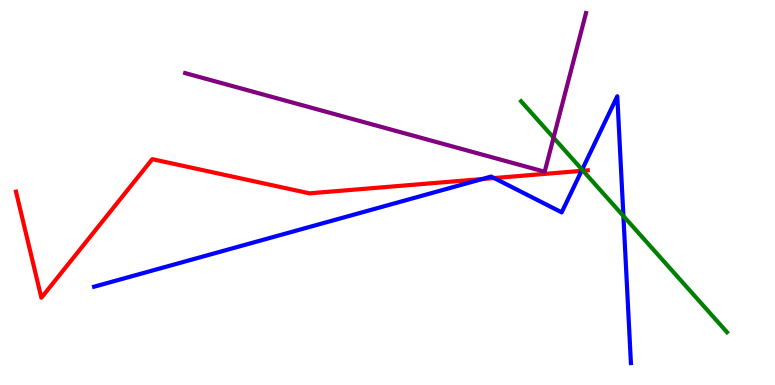[{'lines': ['blue', 'red'], 'intersections': [{'x': 6.22, 'y': 5.35}, {'x': 6.38, 'y': 5.37}, {'x': 7.5, 'y': 5.56}]}, {'lines': ['green', 'red'], 'intersections': [{'x': 7.52, 'y': 5.57}]}, {'lines': ['purple', 'red'], 'intersections': []}, {'lines': ['blue', 'green'], 'intersections': [{'x': 7.51, 'y': 5.59}, {'x': 8.04, 'y': 4.39}]}, {'lines': ['blue', 'purple'], 'intersections': []}, {'lines': ['green', 'purple'], 'intersections': [{'x': 7.14, 'y': 6.42}]}]